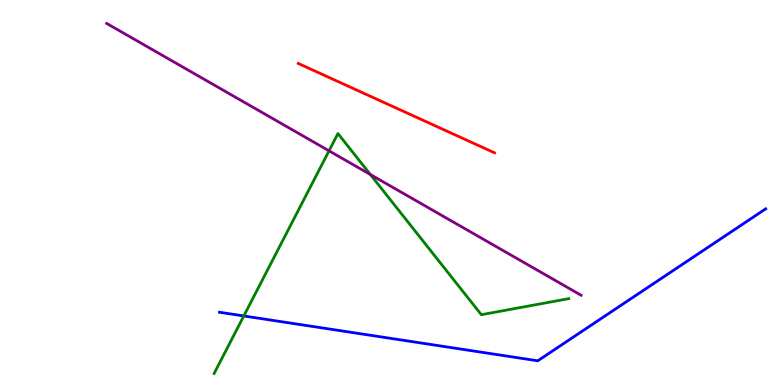[{'lines': ['blue', 'red'], 'intersections': []}, {'lines': ['green', 'red'], 'intersections': []}, {'lines': ['purple', 'red'], 'intersections': []}, {'lines': ['blue', 'green'], 'intersections': [{'x': 3.15, 'y': 1.79}]}, {'lines': ['blue', 'purple'], 'intersections': []}, {'lines': ['green', 'purple'], 'intersections': [{'x': 4.25, 'y': 6.08}, {'x': 4.78, 'y': 5.47}]}]